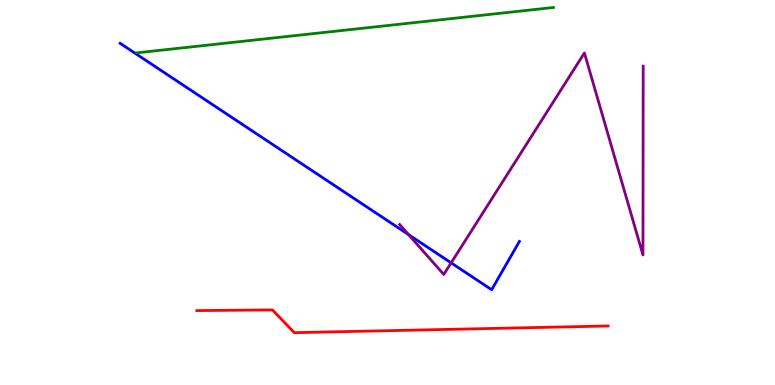[{'lines': ['blue', 'red'], 'intersections': []}, {'lines': ['green', 'red'], 'intersections': []}, {'lines': ['purple', 'red'], 'intersections': []}, {'lines': ['blue', 'green'], 'intersections': []}, {'lines': ['blue', 'purple'], 'intersections': [{'x': 5.27, 'y': 3.91}, {'x': 5.82, 'y': 3.17}]}, {'lines': ['green', 'purple'], 'intersections': []}]